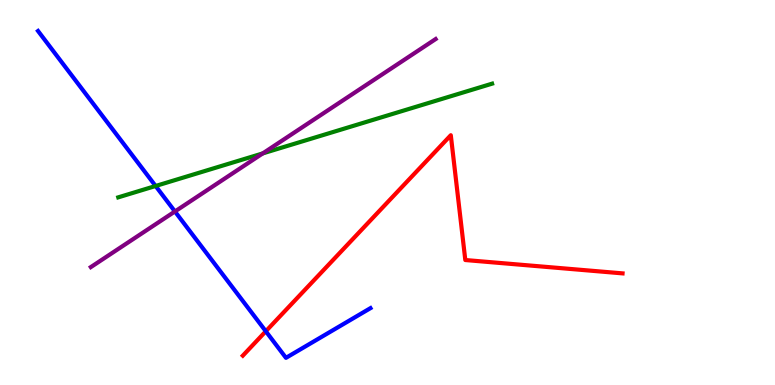[{'lines': ['blue', 'red'], 'intersections': [{'x': 3.43, 'y': 1.4}]}, {'lines': ['green', 'red'], 'intersections': []}, {'lines': ['purple', 'red'], 'intersections': []}, {'lines': ['blue', 'green'], 'intersections': [{'x': 2.01, 'y': 5.17}]}, {'lines': ['blue', 'purple'], 'intersections': [{'x': 2.26, 'y': 4.51}]}, {'lines': ['green', 'purple'], 'intersections': [{'x': 3.39, 'y': 6.02}]}]